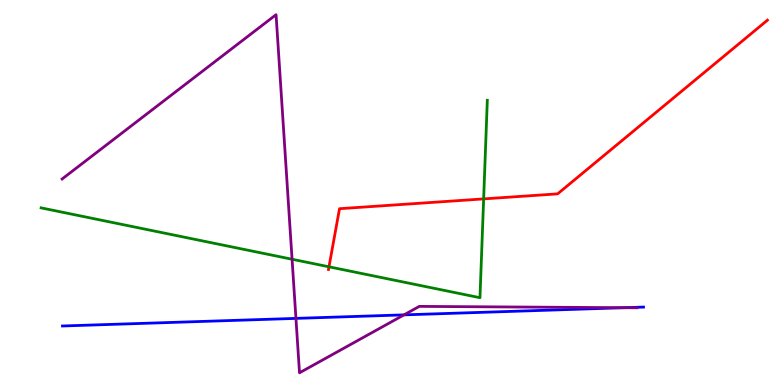[{'lines': ['blue', 'red'], 'intersections': []}, {'lines': ['green', 'red'], 'intersections': [{'x': 4.24, 'y': 3.07}, {'x': 6.24, 'y': 4.83}]}, {'lines': ['purple', 'red'], 'intersections': []}, {'lines': ['blue', 'green'], 'intersections': []}, {'lines': ['blue', 'purple'], 'intersections': [{'x': 3.82, 'y': 1.73}, {'x': 5.21, 'y': 1.82}, {'x': 8.05, 'y': 2.01}]}, {'lines': ['green', 'purple'], 'intersections': [{'x': 3.77, 'y': 3.27}]}]